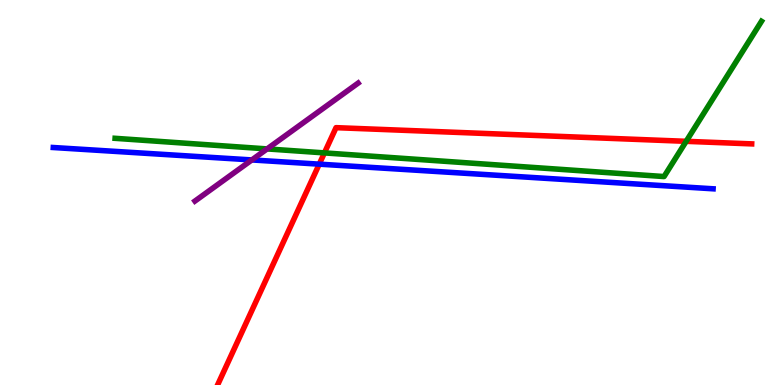[{'lines': ['blue', 'red'], 'intersections': [{'x': 4.12, 'y': 5.74}]}, {'lines': ['green', 'red'], 'intersections': [{'x': 4.19, 'y': 6.03}, {'x': 8.85, 'y': 6.33}]}, {'lines': ['purple', 'red'], 'intersections': []}, {'lines': ['blue', 'green'], 'intersections': []}, {'lines': ['blue', 'purple'], 'intersections': [{'x': 3.25, 'y': 5.85}]}, {'lines': ['green', 'purple'], 'intersections': [{'x': 3.45, 'y': 6.13}]}]